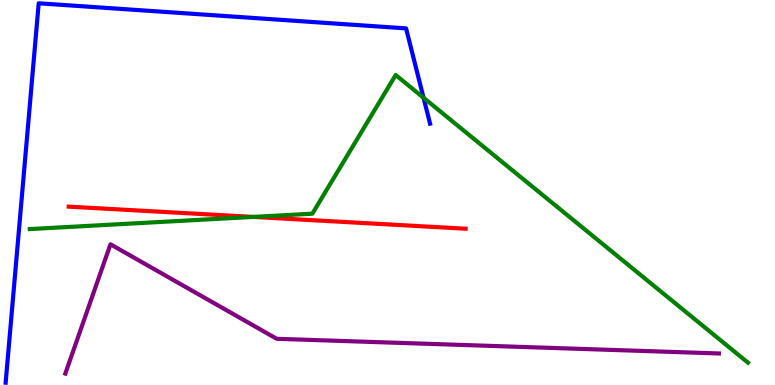[{'lines': ['blue', 'red'], 'intersections': []}, {'lines': ['green', 'red'], 'intersections': [{'x': 3.27, 'y': 4.37}]}, {'lines': ['purple', 'red'], 'intersections': []}, {'lines': ['blue', 'green'], 'intersections': [{'x': 5.47, 'y': 7.46}]}, {'lines': ['blue', 'purple'], 'intersections': []}, {'lines': ['green', 'purple'], 'intersections': []}]